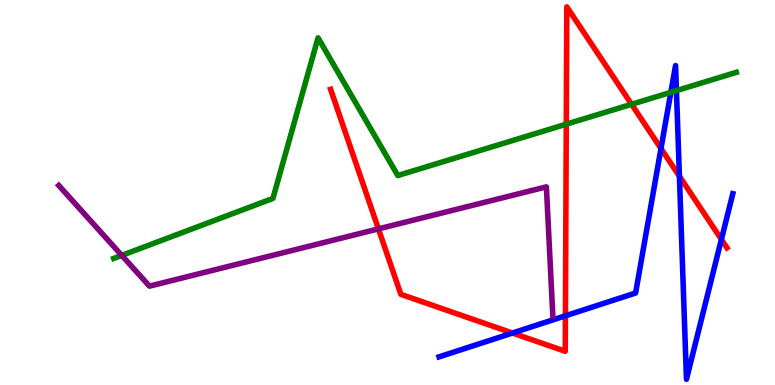[{'lines': ['blue', 'red'], 'intersections': [{'x': 6.61, 'y': 1.35}, {'x': 7.3, 'y': 1.8}, {'x': 8.53, 'y': 6.14}, {'x': 8.77, 'y': 5.42}, {'x': 9.31, 'y': 3.78}]}, {'lines': ['green', 'red'], 'intersections': [{'x': 7.31, 'y': 6.77}, {'x': 8.15, 'y': 7.29}]}, {'lines': ['purple', 'red'], 'intersections': [{'x': 4.88, 'y': 4.06}]}, {'lines': ['blue', 'green'], 'intersections': [{'x': 8.66, 'y': 7.6}, {'x': 8.73, 'y': 7.65}]}, {'lines': ['blue', 'purple'], 'intersections': []}, {'lines': ['green', 'purple'], 'intersections': [{'x': 1.57, 'y': 3.37}]}]